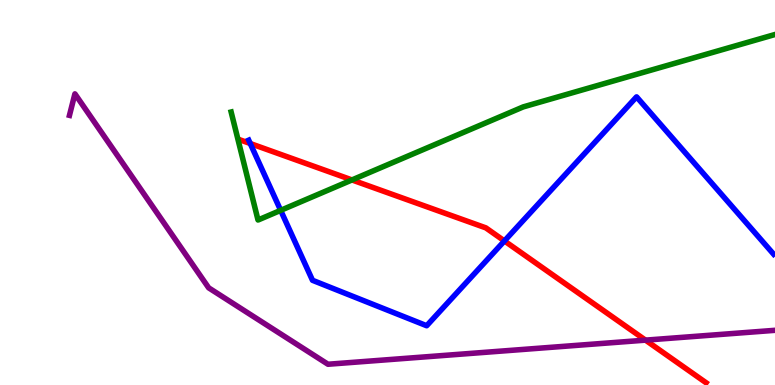[{'lines': ['blue', 'red'], 'intersections': [{'x': 3.23, 'y': 6.27}, {'x': 6.51, 'y': 3.74}]}, {'lines': ['green', 'red'], 'intersections': [{'x': 4.54, 'y': 5.33}]}, {'lines': ['purple', 'red'], 'intersections': [{'x': 8.33, 'y': 1.17}]}, {'lines': ['blue', 'green'], 'intersections': [{'x': 3.62, 'y': 4.54}]}, {'lines': ['blue', 'purple'], 'intersections': []}, {'lines': ['green', 'purple'], 'intersections': []}]